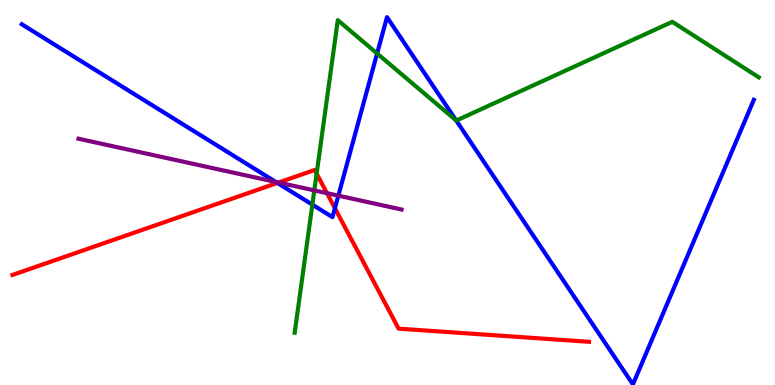[{'lines': ['blue', 'red'], 'intersections': [{'x': 3.58, 'y': 5.25}, {'x': 4.32, 'y': 4.59}]}, {'lines': ['green', 'red'], 'intersections': [{'x': 4.09, 'y': 5.49}]}, {'lines': ['purple', 'red'], 'intersections': [{'x': 3.59, 'y': 5.26}, {'x': 4.22, 'y': 4.98}]}, {'lines': ['blue', 'green'], 'intersections': [{'x': 4.03, 'y': 4.68}, {'x': 4.87, 'y': 8.61}, {'x': 5.89, 'y': 6.87}]}, {'lines': ['blue', 'purple'], 'intersections': [{'x': 3.56, 'y': 5.27}, {'x': 4.37, 'y': 4.92}]}, {'lines': ['green', 'purple'], 'intersections': [{'x': 4.06, 'y': 5.05}]}]